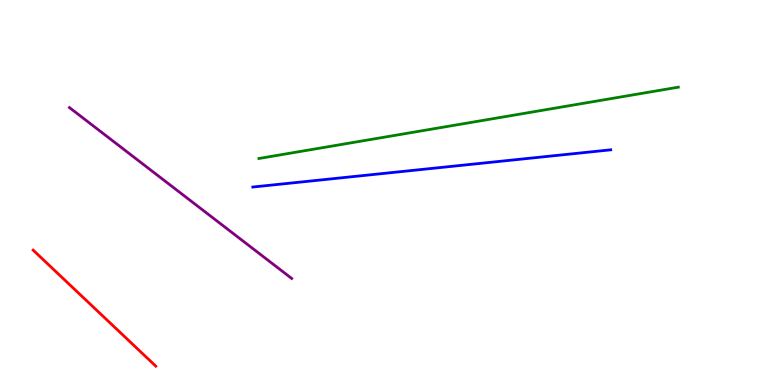[{'lines': ['blue', 'red'], 'intersections': []}, {'lines': ['green', 'red'], 'intersections': []}, {'lines': ['purple', 'red'], 'intersections': []}, {'lines': ['blue', 'green'], 'intersections': []}, {'lines': ['blue', 'purple'], 'intersections': []}, {'lines': ['green', 'purple'], 'intersections': []}]